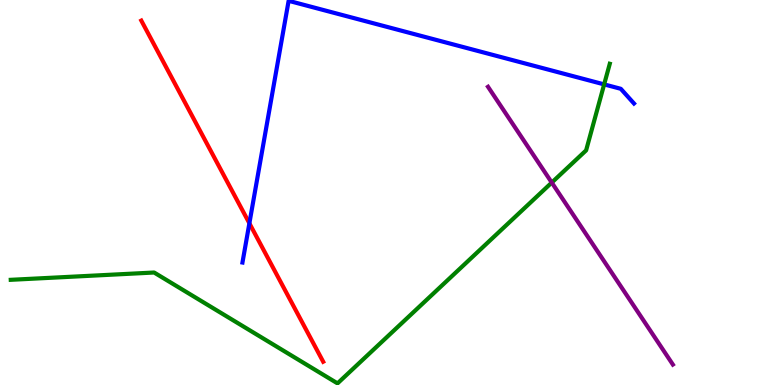[{'lines': ['blue', 'red'], 'intersections': [{'x': 3.22, 'y': 4.2}]}, {'lines': ['green', 'red'], 'intersections': []}, {'lines': ['purple', 'red'], 'intersections': []}, {'lines': ['blue', 'green'], 'intersections': [{'x': 7.8, 'y': 7.81}]}, {'lines': ['blue', 'purple'], 'intersections': []}, {'lines': ['green', 'purple'], 'intersections': [{'x': 7.12, 'y': 5.26}]}]